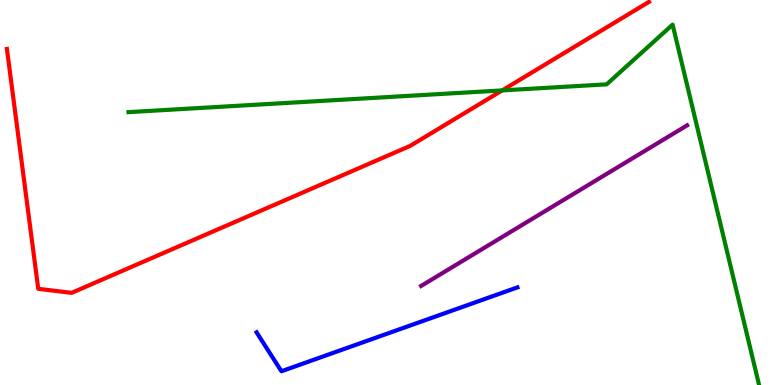[{'lines': ['blue', 'red'], 'intersections': []}, {'lines': ['green', 'red'], 'intersections': [{'x': 6.48, 'y': 7.65}]}, {'lines': ['purple', 'red'], 'intersections': []}, {'lines': ['blue', 'green'], 'intersections': []}, {'lines': ['blue', 'purple'], 'intersections': []}, {'lines': ['green', 'purple'], 'intersections': []}]